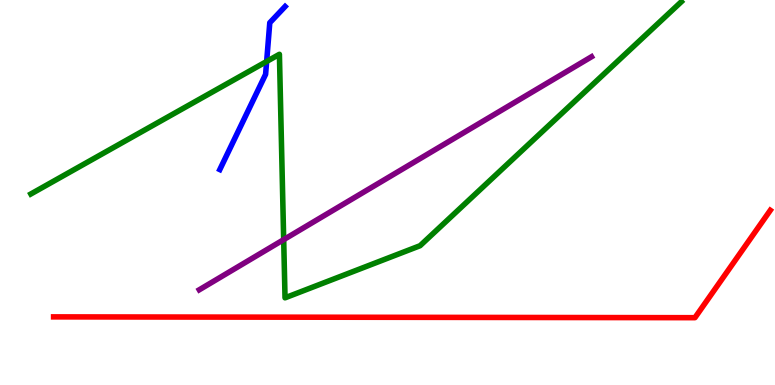[{'lines': ['blue', 'red'], 'intersections': []}, {'lines': ['green', 'red'], 'intersections': []}, {'lines': ['purple', 'red'], 'intersections': []}, {'lines': ['blue', 'green'], 'intersections': [{'x': 3.44, 'y': 8.4}]}, {'lines': ['blue', 'purple'], 'intersections': []}, {'lines': ['green', 'purple'], 'intersections': [{'x': 3.66, 'y': 3.78}]}]